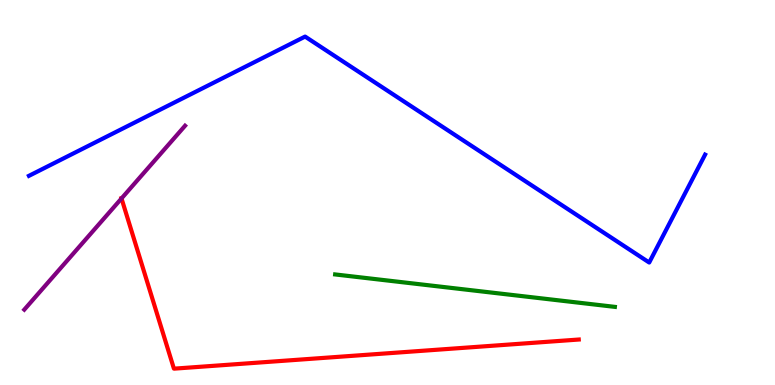[{'lines': ['blue', 'red'], 'intersections': []}, {'lines': ['green', 'red'], 'intersections': []}, {'lines': ['purple', 'red'], 'intersections': [{'x': 1.57, 'y': 4.85}]}, {'lines': ['blue', 'green'], 'intersections': []}, {'lines': ['blue', 'purple'], 'intersections': []}, {'lines': ['green', 'purple'], 'intersections': []}]